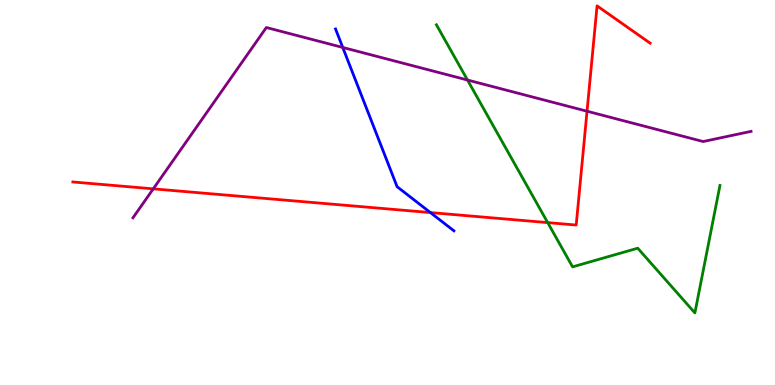[{'lines': ['blue', 'red'], 'intersections': [{'x': 5.55, 'y': 4.48}]}, {'lines': ['green', 'red'], 'intersections': [{'x': 7.07, 'y': 4.22}]}, {'lines': ['purple', 'red'], 'intersections': [{'x': 1.98, 'y': 5.09}, {'x': 7.57, 'y': 7.11}]}, {'lines': ['blue', 'green'], 'intersections': []}, {'lines': ['blue', 'purple'], 'intersections': [{'x': 4.42, 'y': 8.77}]}, {'lines': ['green', 'purple'], 'intersections': [{'x': 6.03, 'y': 7.92}]}]